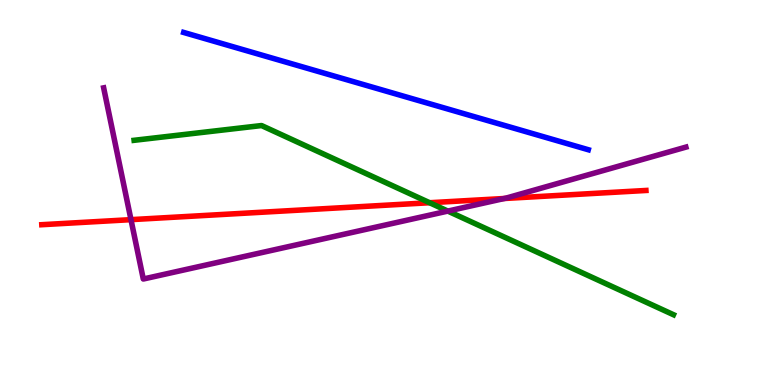[{'lines': ['blue', 'red'], 'intersections': []}, {'lines': ['green', 'red'], 'intersections': [{'x': 5.54, 'y': 4.73}]}, {'lines': ['purple', 'red'], 'intersections': [{'x': 1.69, 'y': 4.29}, {'x': 6.51, 'y': 4.84}]}, {'lines': ['blue', 'green'], 'intersections': []}, {'lines': ['blue', 'purple'], 'intersections': []}, {'lines': ['green', 'purple'], 'intersections': [{'x': 5.78, 'y': 4.52}]}]